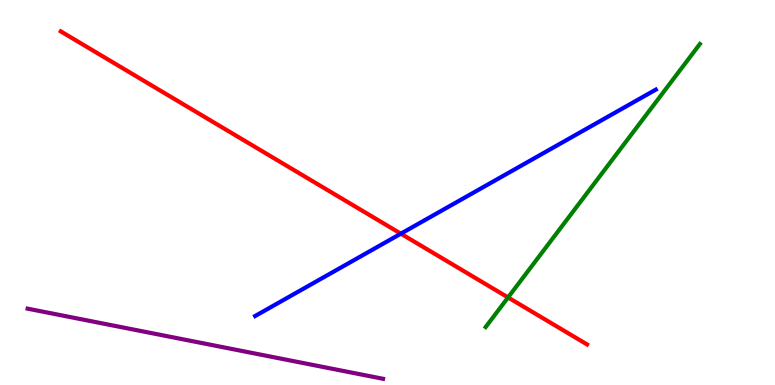[{'lines': ['blue', 'red'], 'intersections': [{'x': 5.17, 'y': 3.93}]}, {'lines': ['green', 'red'], 'intersections': [{'x': 6.56, 'y': 2.27}]}, {'lines': ['purple', 'red'], 'intersections': []}, {'lines': ['blue', 'green'], 'intersections': []}, {'lines': ['blue', 'purple'], 'intersections': []}, {'lines': ['green', 'purple'], 'intersections': []}]